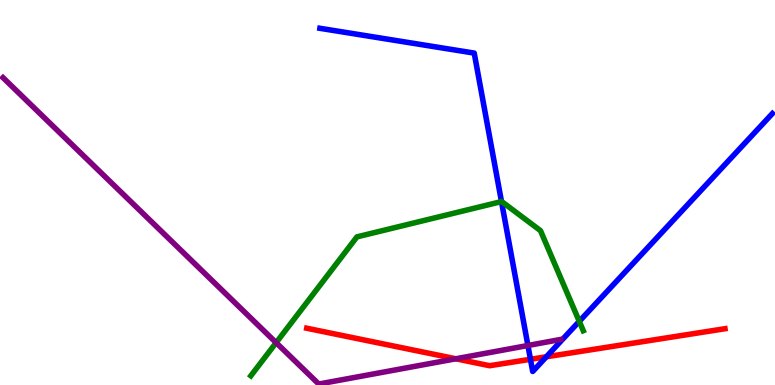[{'lines': ['blue', 'red'], 'intersections': [{'x': 6.84, 'y': 0.668}, {'x': 7.05, 'y': 0.733}]}, {'lines': ['green', 'red'], 'intersections': []}, {'lines': ['purple', 'red'], 'intersections': [{'x': 5.88, 'y': 0.681}]}, {'lines': ['blue', 'green'], 'intersections': [{'x': 6.47, 'y': 4.76}, {'x': 7.47, 'y': 1.65}]}, {'lines': ['blue', 'purple'], 'intersections': [{'x': 6.81, 'y': 1.03}]}, {'lines': ['green', 'purple'], 'intersections': [{'x': 3.56, 'y': 1.1}]}]